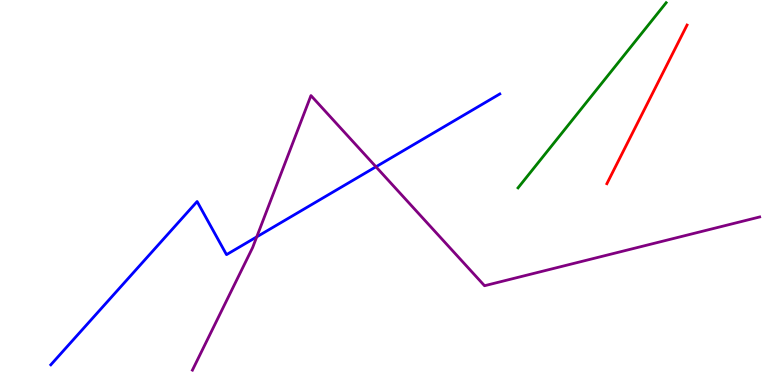[{'lines': ['blue', 'red'], 'intersections': []}, {'lines': ['green', 'red'], 'intersections': []}, {'lines': ['purple', 'red'], 'intersections': []}, {'lines': ['blue', 'green'], 'intersections': []}, {'lines': ['blue', 'purple'], 'intersections': [{'x': 3.31, 'y': 3.85}, {'x': 4.85, 'y': 5.67}]}, {'lines': ['green', 'purple'], 'intersections': []}]